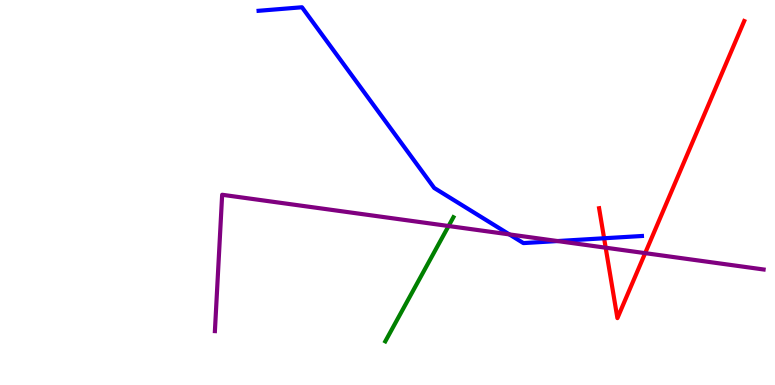[{'lines': ['blue', 'red'], 'intersections': [{'x': 7.79, 'y': 3.81}]}, {'lines': ['green', 'red'], 'intersections': []}, {'lines': ['purple', 'red'], 'intersections': [{'x': 7.82, 'y': 3.57}, {'x': 8.32, 'y': 3.42}]}, {'lines': ['blue', 'green'], 'intersections': []}, {'lines': ['blue', 'purple'], 'intersections': [{'x': 6.57, 'y': 3.91}, {'x': 7.19, 'y': 3.74}]}, {'lines': ['green', 'purple'], 'intersections': [{'x': 5.79, 'y': 4.13}]}]